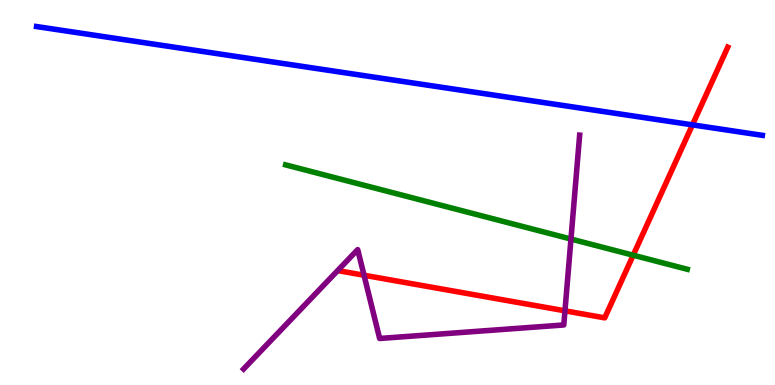[{'lines': ['blue', 'red'], 'intersections': [{'x': 8.93, 'y': 6.76}]}, {'lines': ['green', 'red'], 'intersections': [{'x': 8.17, 'y': 3.37}]}, {'lines': ['purple', 'red'], 'intersections': [{'x': 4.7, 'y': 2.85}, {'x': 7.29, 'y': 1.93}]}, {'lines': ['blue', 'green'], 'intersections': []}, {'lines': ['blue', 'purple'], 'intersections': []}, {'lines': ['green', 'purple'], 'intersections': [{'x': 7.37, 'y': 3.79}]}]